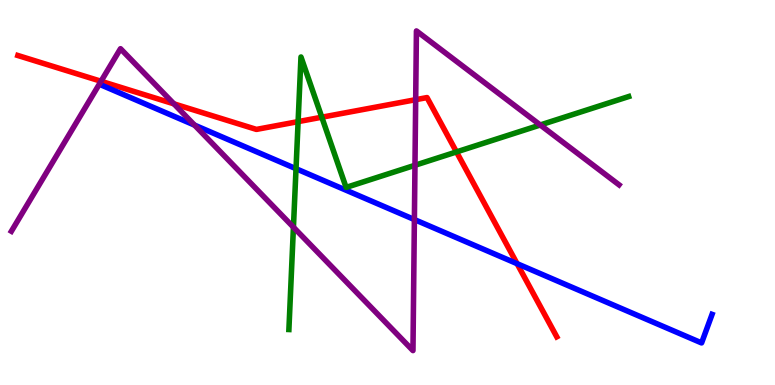[{'lines': ['blue', 'red'], 'intersections': [{'x': 6.67, 'y': 3.15}]}, {'lines': ['green', 'red'], 'intersections': [{'x': 3.85, 'y': 6.84}, {'x': 4.15, 'y': 6.96}, {'x': 5.89, 'y': 6.05}]}, {'lines': ['purple', 'red'], 'intersections': [{'x': 1.3, 'y': 7.89}, {'x': 2.24, 'y': 7.3}, {'x': 5.36, 'y': 7.41}]}, {'lines': ['blue', 'green'], 'intersections': [{'x': 3.82, 'y': 5.62}]}, {'lines': ['blue', 'purple'], 'intersections': [{'x': 2.51, 'y': 6.75}, {'x': 5.35, 'y': 4.3}]}, {'lines': ['green', 'purple'], 'intersections': [{'x': 3.79, 'y': 4.1}, {'x': 5.35, 'y': 5.71}, {'x': 6.97, 'y': 6.75}]}]